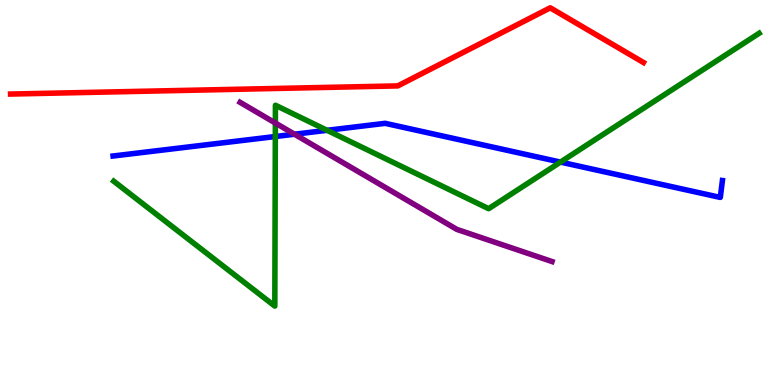[{'lines': ['blue', 'red'], 'intersections': []}, {'lines': ['green', 'red'], 'intersections': []}, {'lines': ['purple', 'red'], 'intersections': []}, {'lines': ['blue', 'green'], 'intersections': [{'x': 3.55, 'y': 6.45}, {'x': 4.22, 'y': 6.62}, {'x': 7.23, 'y': 5.79}]}, {'lines': ['blue', 'purple'], 'intersections': [{'x': 3.8, 'y': 6.51}]}, {'lines': ['green', 'purple'], 'intersections': [{'x': 3.55, 'y': 6.8}]}]